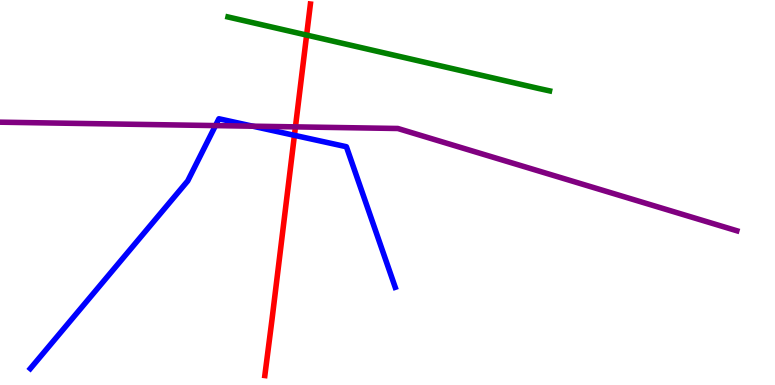[{'lines': ['blue', 'red'], 'intersections': [{'x': 3.8, 'y': 6.48}]}, {'lines': ['green', 'red'], 'intersections': [{'x': 3.96, 'y': 9.09}]}, {'lines': ['purple', 'red'], 'intersections': [{'x': 3.81, 'y': 6.7}]}, {'lines': ['blue', 'green'], 'intersections': []}, {'lines': ['blue', 'purple'], 'intersections': [{'x': 2.78, 'y': 6.74}, {'x': 3.26, 'y': 6.72}]}, {'lines': ['green', 'purple'], 'intersections': []}]